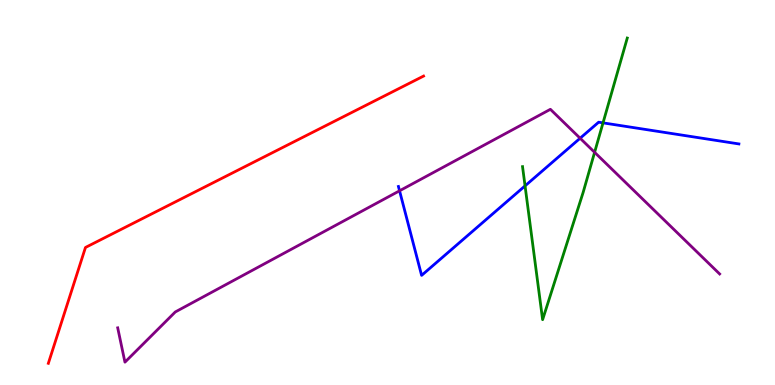[{'lines': ['blue', 'red'], 'intersections': []}, {'lines': ['green', 'red'], 'intersections': []}, {'lines': ['purple', 'red'], 'intersections': []}, {'lines': ['blue', 'green'], 'intersections': [{'x': 6.77, 'y': 5.17}, {'x': 7.78, 'y': 6.81}]}, {'lines': ['blue', 'purple'], 'intersections': [{'x': 5.16, 'y': 5.04}, {'x': 7.49, 'y': 6.41}]}, {'lines': ['green', 'purple'], 'intersections': [{'x': 7.67, 'y': 6.04}]}]